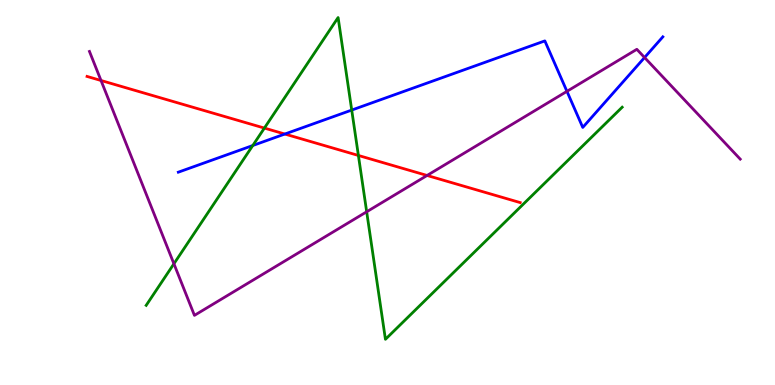[{'lines': ['blue', 'red'], 'intersections': [{'x': 3.68, 'y': 6.52}]}, {'lines': ['green', 'red'], 'intersections': [{'x': 3.41, 'y': 6.67}, {'x': 4.62, 'y': 5.96}]}, {'lines': ['purple', 'red'], 'intersections': [{'x': 1.3, 'y': 7.91}, {'x': 5.51, 'y': 5.44}]}, {'lines': ['blue', 'green'], 'intersections': [{'x': 3.26, 'y': 6.22}, {'x': 4.54, 'y': 7.14}]}, {'lines': ['blue', 'purple'], 'intersections': [{'x': 7.32, 'y': 7.63}, {'x': 8.32, 'y': 8.51}]}, {'lines': ['green', 'purple'], 'intersections': [{'x': 2.24, 'y': 3.15}, {'x': 4.73, 'y': 4.5}]}]